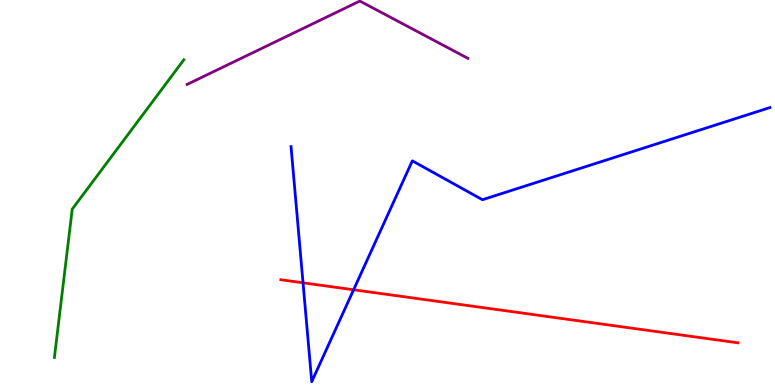[{'lines': ['blue', 'red'], 'intersections': [{'x': 3.91, 'y': 2.65}, {'x': 4.56, 'y': 2.47}]}, {'lines': ['green', 'red'], 'intersections': []}, {'lines': ['purple', 'red'], 'intersections': []}, {'lines': ['blue', 'green'], 'intersections': []}, {'lines': ['blue', 'purple'], 'intersections': []}, {'lines': ['green', 'purple'], 'intersections': []}]